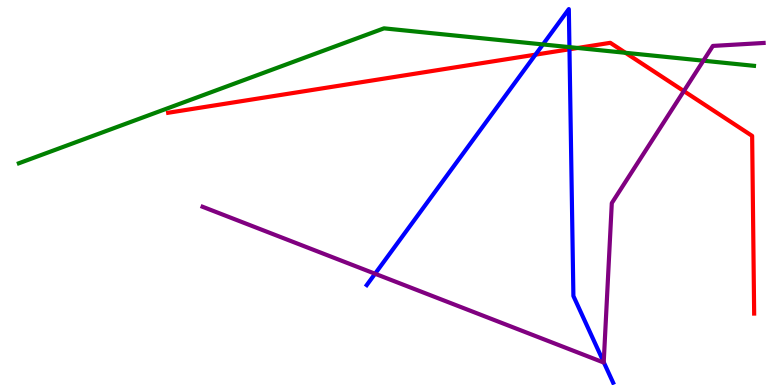[{'lines': ['blue', 'red'], 'intersections': [{'x': 6.91, 'y': 8.58}, {'x': 7.35, 'y': 8.72}]}, {'lines': ['green', 'red'], 'intersections': [{'x': 7.45, 'y': 8.75}, {'x': 8.07, 'y': 8.63}]}, {'lines': ['purple', 'red'], 'intersections': [{'x': 8.82, 'y': 7.63}]}, {'lines': ['blue', 'green'], 'intersections': [{'x': 7.01, 'y': 8.85}, {'x': 7.35, 'y': 8.78}]}, {'lines': ['blue', 'purple'], 'intersections': [{'x': 4.84, 'y': 2.89}, {'x': 7.79, 'y': 0.593}]}, {'lines': ['green', 'purple'], 'intersections': [{'x': 9.08, 'y': 8.42}]}]